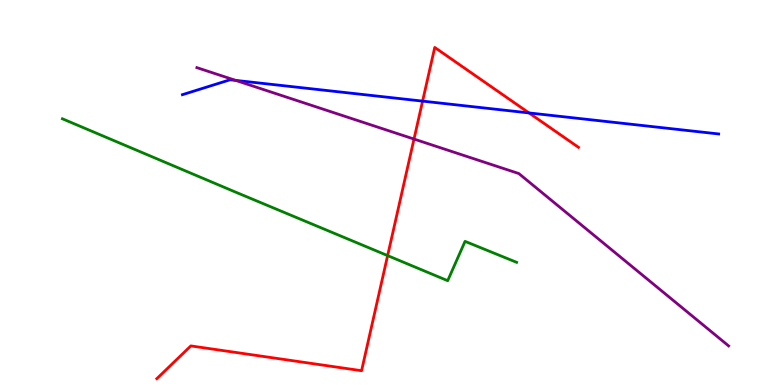[{'lines': ['blue', 'red'], 'intersections': [{'x': 5.45, 'y': 7.37}, {'x': 6.83, 'y': 7.07}]}, {'lines': ['green', 'red'], 'intersections': [{'x': 5.0, 'y': 3.36}]}, {'lines': ['purple', 'red'], 'intersections': [{'x': 5.34, 'y': 6.39}]}, {'lines': ['blue', 'green'], 'intersections': []}, {'lines': ['blue', 'purple'], 'intersections': [{'x': 3.04, 'y': 7.91}]}, {'lines': ['green', 'purple'], 'intersections': []}]